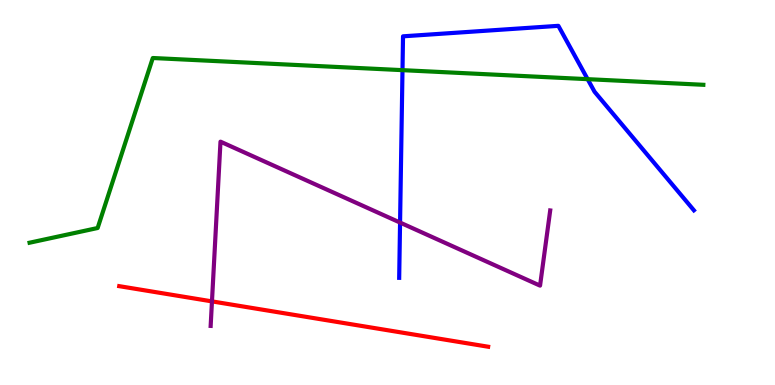[{'lines': ['blue', 'red'], 'intersections': []}, {'lines': ['green', 'red'], 'intersections': []}, {'lines': ['purple', 'red'], 'intersections': [{'x': 2.74, 'y': 2.17}]}, {'lines': ['blue', 'green'], 'intersections': [{'x': 5.19, 'y': 8.18}, {'x': 7.58, 'y': 7.94}]}, {'lines': ['blue', 'purple'], 'intersections': [{'x': 5.16, 'y': 4.22}]}, {'lines': ['green', 'purple'], 'intersections': []}]